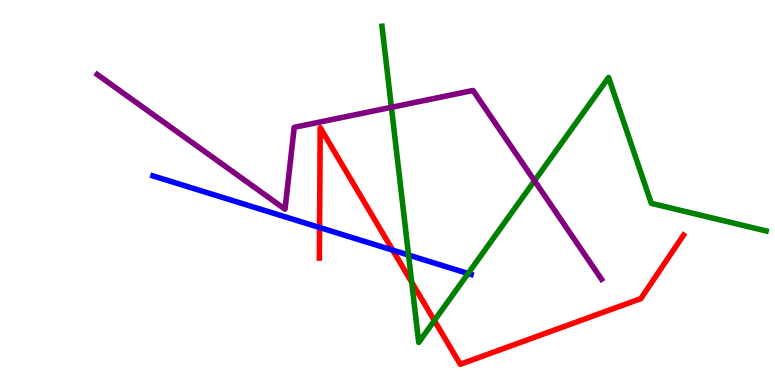[{'lines': ['blue', 'red'], 'intersections': [{'x': 4.12, 'y': 4.09}, {'x': 5.07, 'y': 3.5}]}, {'lines': ['green', 'red'], 'intersections': [{'x': 5.31, 'y': 2.67}, {'x': 5.6, 'y': 1.67}]}, {'lines': ['purple', 'red'], 'intersections': []}, {'lines': ['blue', 'green'], 'intersections': [{'x': 5.27, 'y': 3.38}, {'x': 6.04, 'y': 2.9}]}, {'lines': ['blue', 'purple'], 'intersections': []}, {'lines': ['green', 'purple'], 'intersections': [{'x': 5.05, 'y': 7.21}, {'x': 6.9, 'y': 5.3}]}]